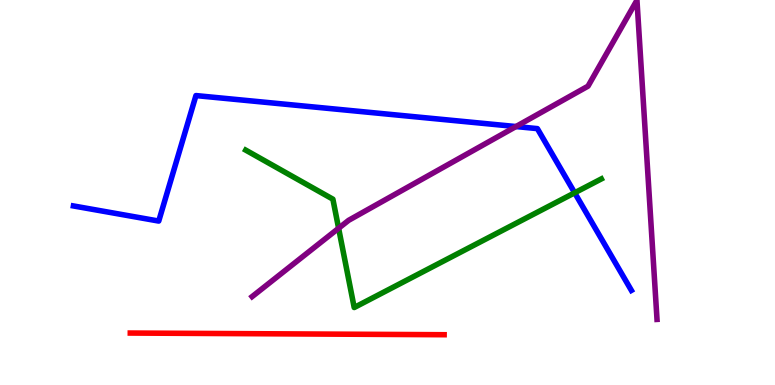[{'lines': ['blue', 'red'], 'intersections': []}, {'lines': ['green', 'red'], 'intersections': []}, {'lines': ['purple', 'red'], 'intersections': []}, {'lines': ['blue', 'green'], 'intersections': [{'x': 7.42, 'y': 4.99}]}, {'lines': ['blue', 'purple'], 'intersections': [{'x': 6.66, 'y': 6.71}]}, {'lines': ['green', 'purple'], 'intersections': [{'x': 4.37, 'y': 4.07}]}]